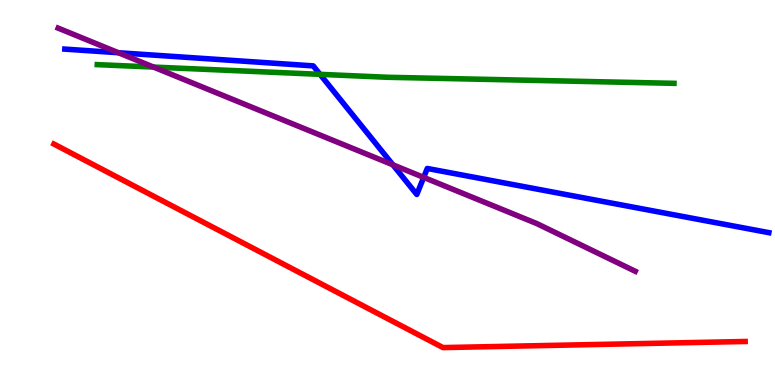[{'lines': ['blue', 'red'], 'intersections': []}, {'lines': ['green', 'red'], 'intersections': []}, {'lines': ['purple', 'red'], 'intersections': []}, {'lines': ['blue', 'green'], 'intersections': [{'x': 4.13, 'y': 8.07}]}, {'lines': ['blue', 'purple'], 'intersections': [{'x': 1.53, 'y': 8.63}, {'x': 5.07, 'y': 5.72}, {'x': 5.47, 'y': 5.39}]}, {'lines': ['green', 'purple'], 'intersections': [{'x': 1.98, 'y': 8.26}]}]